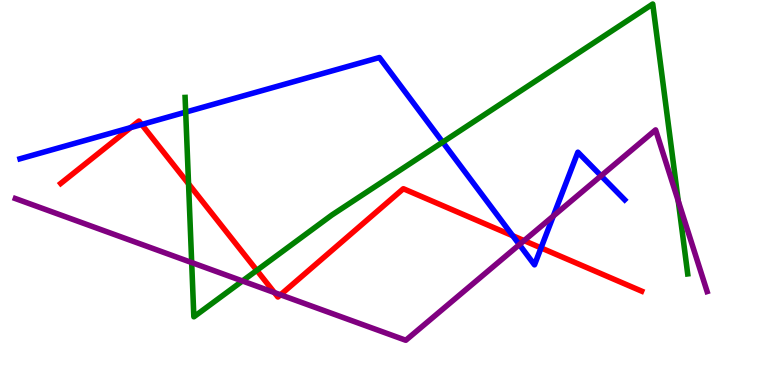[{'lines': ['blue', 'red'], 'intersections': [{'x': 1.69, 'y': 6.69}, {'x': 1.83, 'y': 6.77}, {'x': 6.62, 'y': 3.88}, {'x': 6.98, 'y': 3.56}]}, {'lines': ['green', 'red'], 'intersections': [{'x': 2.43, 'y': 5.23}, {'x': 3.31, 'y': 2.98}]}, {'lines': ['purple', 'red'], 'intersections': [{'x': 3.54, 'y': 2.4}, {'x': 3.62, 'y': 2.34}, {'x': 6.76, 'y': 3.75}]}, {'lines': ['blue', 'green'], 'intersections': [{'x': 2.4, 'y': 7.09}, {'x': 5.71, 'y': 6.31}]}, {'lines': ['blue', 'purple'], 'intersections': [{'x': 6.7, 'y': 3.65}, {'x': 7.14, 'y': 4.39}, {'x': 7.76, 'y': 5.43}]}, {'lines': ['green', 'purple'], 'intersections': [{'x': 2.47, 'y': 3.18}, {'x': 3.13, 'y': 2.7}, {'x': 8.75, 'y': 4.78}]}]